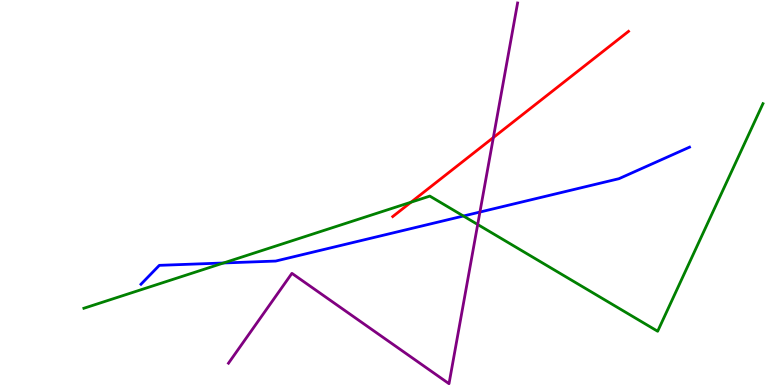[{'lines': ['blue', 'red'], 'intersections': []}, {'lines': ['green', 'red'], 'intersections': [{'x': 5.3, 'y': 4.75}]}, {'lines': ['purple', 'red'], 'intersections': [{'x': 6.37, 'y': 6.43}]}, {'lines': ['blue', 'green'], 'intersections': [{'x': 2.88, 'y': 3.17}, {'x': 5.98, 'y': 4.39}]}, {'lines': ['blue', 'purple'], 'intersections': [{'x': 6.19, 'y': 4.49}]}, {'lines': ['green', 'purple'], 'intersections': [{'x': 6.16, 'y': 4.17}]}]